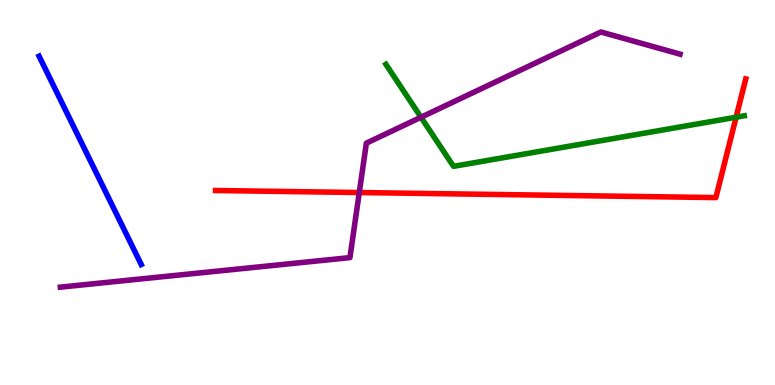[{'lines': ['blue', 'red'], 'intersections': []}, {'lines': ['green', 'red'], 'intersections': [{'x': 9.5, 'y': 6.96}]}, {'lines': ['purple', 'red'], 'intersections': [{'x': 4.64, 'y': 5.0}]}, {'lines': ['blue', 'green'], 'intersections': []}, {'lines': ['blue', 'purple'], 'intersections': []}, {'lines': ['green', 'purple'], 'intersections': [{'x': 5.43, 'y': 6.95}]}]